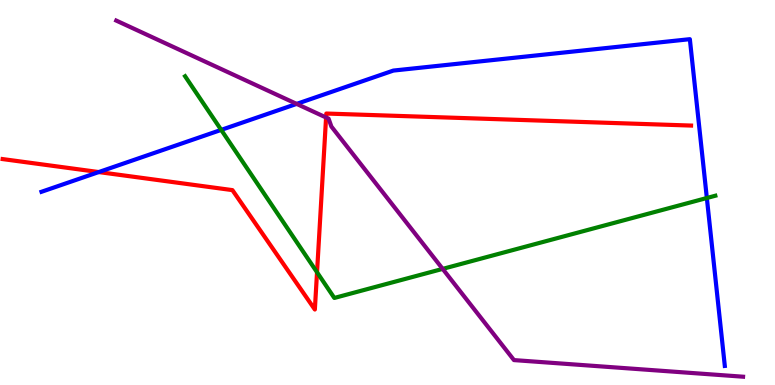[{'lines': ['blue', 'red'], 'intersections': [{'x': 1.27, 'y': 5.53}]}, {'lines': ['green', 'red'], 'intersections': [{'x': 4.09, 'y': 2.93}]}, {'lines': ['purple', 'red'], 'intersections': [{'x': 4.21, 'y': 6.95}]}, {'lines': ['blue', 'green'], 'intersections': [{'x': 2.85, 'y': 6.63}, {'x': 9.12, 'y': 4.86}]}, {'lines': ['blue', 'purple'], 'intersections': [{'x': 3.83, 'y': 7.3}]}, {'lines': ['green', 'purple'], 'intersections': [{'x': 5.71, 'y': 3.02}]}]